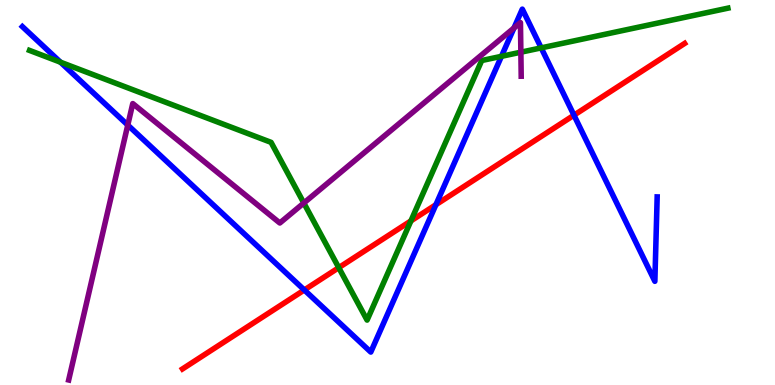[{'lines': ['blue', 'red'], 'intersections': [{'x': 3.93, 'y': 2.47}, {'x': 5.62, 'y': 4.68}, {'x': 7.41, 'y': 7.01}]}, {'lines': ['green', 'red'], 'intersections': [{'x': 4.37, 'y': 3.05}, {'x': 5.3, 'y': 4.26}]}, {'lines': ['purple', 'red'], 'intersections': []}, {'lines': ['blue', 'green'], 'intersections': [{'x': 0.78, 'y': 8.38}, {'x': 6.47, 'y': 8.54}, {'x': 6.98, 'y': 8.76}]}, {'lines': ['blue', 'purple'], 'intersections': [{'x': 1.65, 'y': 6.75}, {'x': 6.63, 'y': 9.27}]}, {'lines': ['green', 'purple'], 'intersections': [{'x': 3.92, 'y': 4.73}, {'x': 6.72, 'y': 8.64}]}]